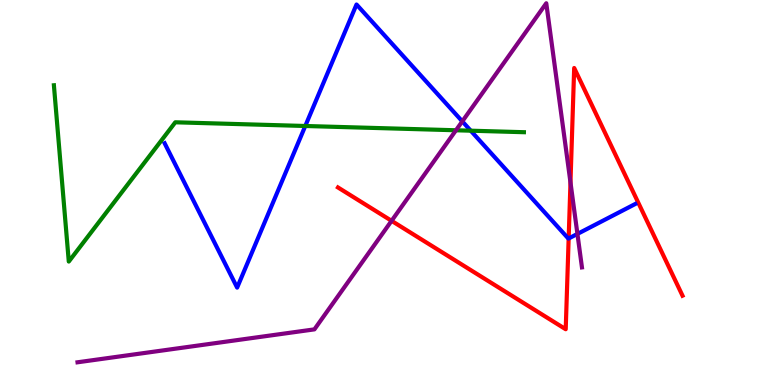[{'lines': ['blue', 'red'], 'intersections': [{'x': 7.34, 'y': 3.81}]}, {'lines': ['green', 'red'], 'intersections': []}, {'lines': ['purple', 'red'], 'intersections': [{'x': 5.05, 'y': 4.26}, {'x': 7.36, 'y': 5.26}]}, {'lines': ['blue', 'green'], 'intersections': [{'x': 3.94, 'y': 6.73}, {'x': 6.07, 'y': 6.61}]}, {'lines': ['blue', 'purple'], 'intersections': [{'x': 5.97, 'y': 6.85}, {'x': 7.45, 'y': 3.92}]}, {'lines': ['green', 'purple'], 'intersections': [{'x': 5.88, 'y': 6.62}]}]